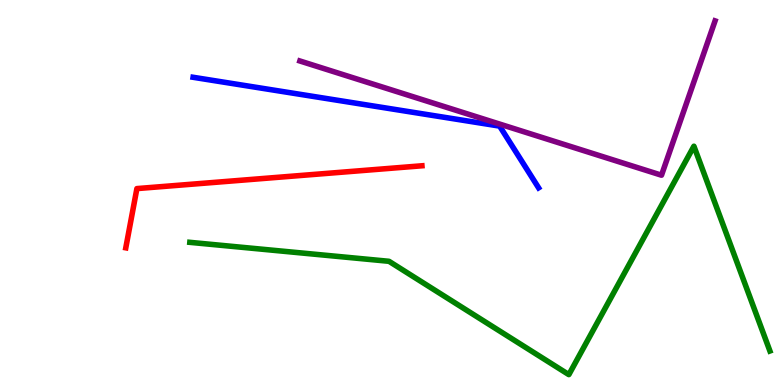[{'lines': ['blue', 'red'], 'intersections': []}, {'lines': ['green', 'red'], 'intersections': []}, {'lines': ['purple', 'red'], 'intersections': []}, {'lines': ['blue', 'green'], 'intersections': []}, {'lines': ['blue', 'purple'], 'intersections': []}, {'lines': ['green', 'purple'], 'intersections': []}]